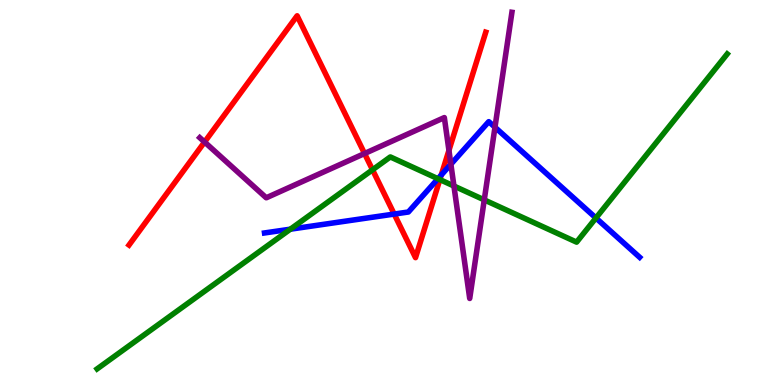[{'lines': ['blue', 'red'], 'intersections': [{'x': 5.09, 'y': 4.44}, {'x': 5.69, 'y': 5.45}]}, {'lines': ['green', 'red'], 'intersections': [{'x': 4.81, 'y': 5.59}, {'x': 5.68, 'y': 5.34}]}, {'lines': ['purple', 'red'], 'intersections': [{'x': 2.64, 'y': 6.31}, {'x': 4.7, 'y': 6.01}, {'x': 5.79, 'y': 6.09}]}, {'lines': ['blue', 'green'], 'intersections': [{'x': 3.75, 'y': 4.05}, {'x': 5.65, 'y': 5.36}, {'x': 7.69, 'y': 4.34}]}, {'lines': ['blue', 'purple'], 'intersections': [{'x': 5.82, 'y': 5.73}, {'x': 6.39, 'y': 6.7}]}, {'lines': ['green', 'purple'], 'intersections': [{'x': 5.86, 'y': 5.17}, {'x': 6.25, 'y': 4.81}]}]